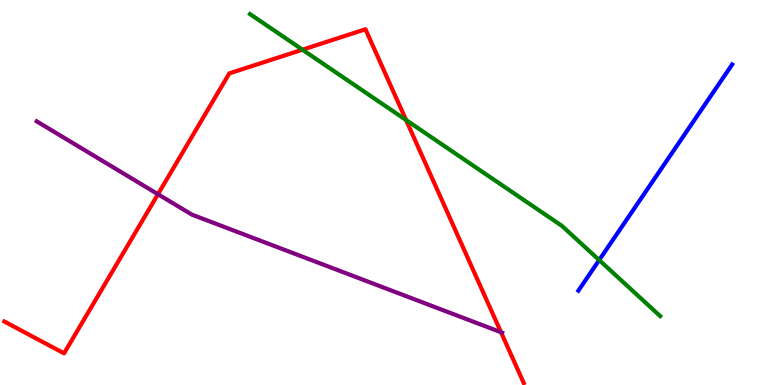[{'lines': ['blue', 'red'], 'intersections': []}, {'lines': ['green', 'red'], 'intersections': [{'x': 3.9, 'y': 8.71}, {'x': 5.24, 'y': 6.88}]}, {'lines': ['purple', 'red'], 'intersections': [{'x': 2.04, 'y': 4.96}, {'x': 6.46, 'y': 1.37}]}, {'lines': ['blue', 'green'], 'intersections': [{'x': 7.73, 'y': 3.24}]}, {'lines': ['blue', 'purple'], 'intersections': []}, {'lines': ['green', 'purple'], 'intersections': []}]